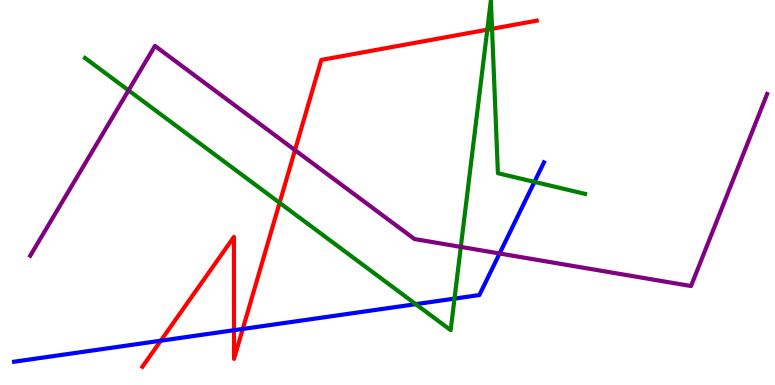[{'lines': ['blue', 'red'], 'intersections': [{'x': 2.07, 'y': 1.15}, {'x': 3.02, 'y': 1.42}, {'x': 3.13, 'y': 1.46}]}, {'lines': ['green', 'red'], 'intersections': [{'x': 3.61, 'y': 4.73}, {'x': 6.29, 'y': 9.23}, {'x': 6.35, 'y': 9.25}]}, {'lines': ['purple', 'red'], 'intersections': [{'x': 3.81, 'y': 6.1}]}, {'lines': ['blue', 'green'], 'intersections': [{'x': 5.36, 'y': 2.1}, {'x': 5.86, 'y': 2.24}, {'x': 6.9, 'y': 5.28}]}, {'lines': ['blue', 'purple'], 'intersections': [{'x': 6.45, 'y': 3.42}]}, {'lines': ['green', 'purple'], 'intersections': [{'x': 1.66, 'y': 7.65}, {'x': 5.95, 'y': 3.59}]}]